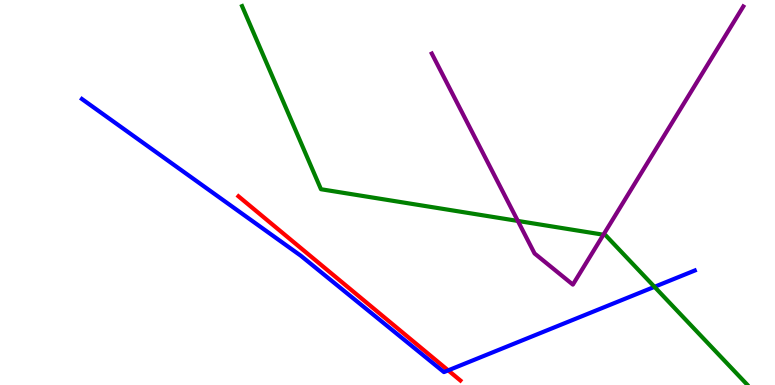[{'lines': ['blue', 'red'], 'intersections': [{'x': 5.78, 'y': 0.38}]}, {'lines': ['green', 'red'], 'intersections': []}, {'lines': ['purple', 'red'], 'intersections': []}, {'lines': ['blue', 'green'], 'intersections': [{'x': 8.45, 'y': 2.55}]}, {'lines': ['blue', 'purple'], 'intersections': []}, {'lines': ['green', 'purple'], 'intersections': [{'x': 6.68, 'y': 4.26}, {'x': 7.79, 'y': 3.9}]}]